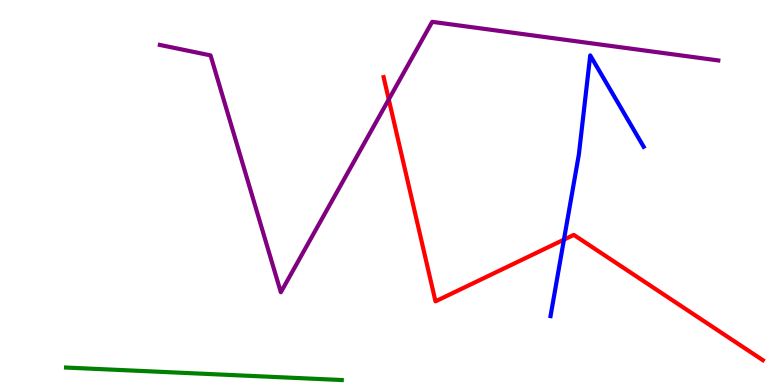[{'lines': ['blue', 'red'], 'intersections': [{'x': 7.28, 'y': 3.78}]}, {'lines': ['green', 'red'], 'intersections': []}, {'lines': ['purple', 'red'], 'intersections': [{'x': 5.02, 'y': 7.42}]}, {'lines': ['blue', 'green'], 'intersections': []}, {'lines': ['blue', 'purple'], 'intersections': []}, {'lines': ['green', 'purple'], 'intersections': []}]